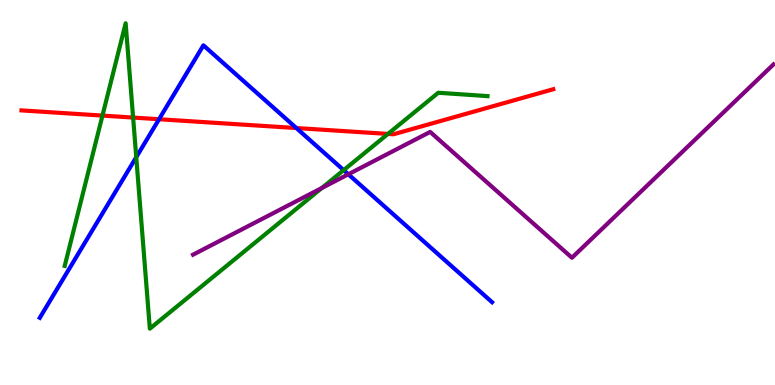[{'lines': ['blue', 'red'], 'intersections': [{'x': 2.05, 'y': 6.9}, {'x': 3.82, 'y': 6.67}]}, {'lines': ['green', 'red'], 'intersections': [{'x': 1.32, 'y': 7.0}, {'x': 1.72, 'y': 6.95}, {'x': 5.01, 'y': 6.52}]}, {'lines': ['purple', 'red'], 'intersections': []}, {'lines': ['blue', 'green'], 'intersections': [{'x': 1.76, 'y': 5.92}, {'x': 4.43, 'y': 5.58}]}, {'lines': ['blue', 'purple'], 'intersections': [{'x': 4.49, 'y': 5.47}]}, {'lines': ['green', 'purple'], 'intersections': [{'x': 4.15, 'y': 5.12}]}]